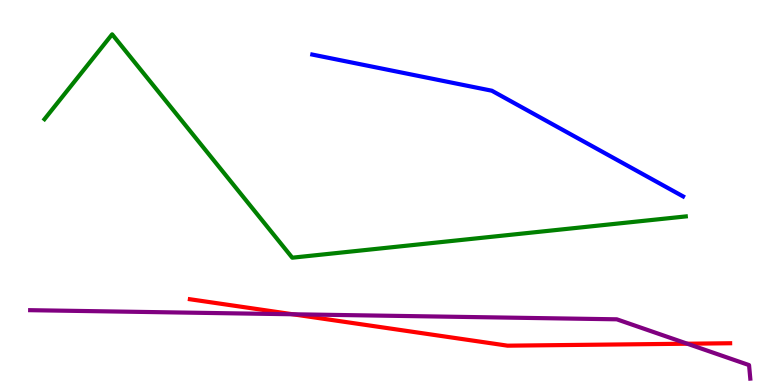[{'lines': ['blue', 'red'], 'intersections': []}, {'lines': ['green', 'red'], 'intersections': []}, {'lines': ['purple', 'red'], 'intersections': [{'x': 3.78, 'y': 1.84}, {'x': 8.87, 'y': 1.07}]}, {'lines': ['blue', 'green'], 'intersections': []}, {'lines': ['blue', 'purple'], 'intersections': []}, {'lines': ['green', 'purple'], 'intersections': []}]